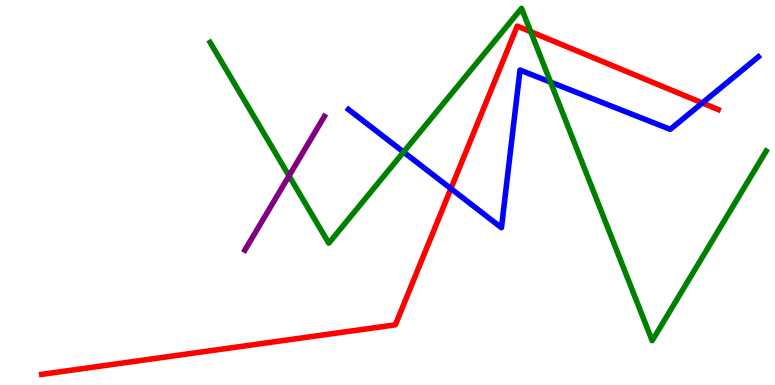[{'lines': ['blue', 'red'], 'intersections': [{'x': 5.82, 'y': 5.1}, {'x': 9.06, 'y': 7.33}]}, {'lines': ['green', 'red'], 'intersections': [{'x': 6.85, 'y': 9.18}]}, {'lines': ['purple', 'red'], 'intersections': []}, {'lines': ['blue', 'green'], 'intersections': [{'x': 5.21, 'y': 6.05}, {'x': 7.1, 'y': 7.87}]}, {'lines': ['blue', 'purple'], 'intersections': []}, {'lines': ['green', 'purple'], 'intersections': [{'x': 3.73, 'y': 5.43}]}]